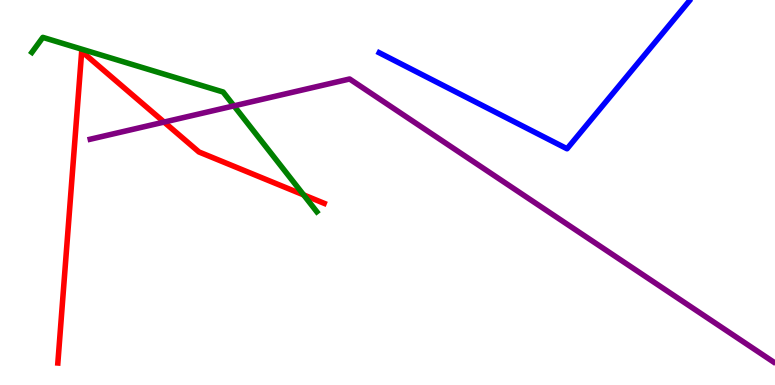[{'lines': ['blue', 'red'], 'intersections': []}, {'lines': ['green', 'red'], 'intersections': [{'x': 3.92, 'y': 4.94}]}, {'lines': ['purple', 'red'], 'intersections': [{'x': 2.12, 'y': 6.83}]}, {'lines': ['blue', 'green'], 'intersections': []}, {'lines': ['blue', 'purple'], 'intersections': []}, {'lines': ['green', 'purple'], 'intersections': [{'x': 3.02, 'y': 7.25}]}]